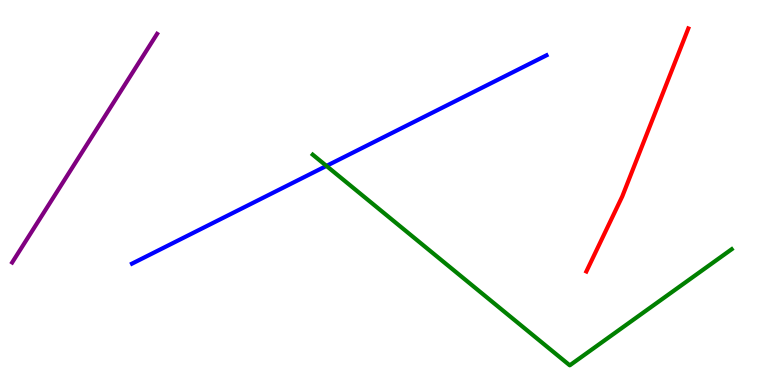[{'lines': ['blue', 'red'], 'intersections': []}, {'lines': ['green', 'red'], 'intersections': []}, {'lines': ['purple', 'red'], 'intersections': []}, {'lines': ['blue', 'green'], 'intersections': [{'x': 4.21, 'y': 5.69}]}, {'lines': ['blue', 'purple'], 'intersections': []}, {'lines': ['green', 'purple'], 'intersections': []}]